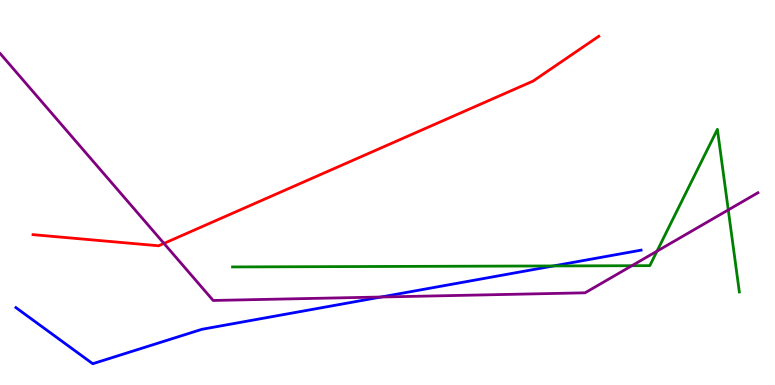[{'lines': ['blue', 'red'], 'intersections': []}, {'lines': ['green', 'red'], 'intersections': []}, {'lines': ['purple', 'red'], 'intersections': [{'x': 2.12, 'y': 3.68}]}, {'lines': ['blue', 'green'], 'intersections': [{'x': 7.14, 'y': 3.09}]}, {'lines': ['blue', 'purple'], 'intersections': [{'x': 4.92, 'y': 2.29}]}, {'lines': ['green', 'purple'], 'intersections': [{'x': 8.15, 'y': 3.1}, {'x': 8.48, 'y': 3.48}, {'x': 9.4, 'y': 4.55}]}]